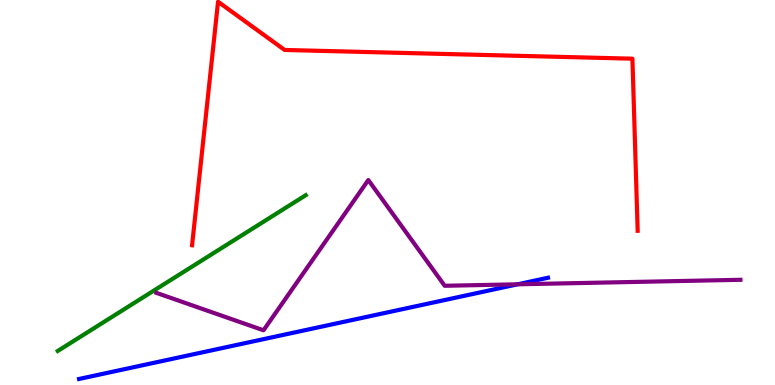[{'lines': ['blue', 'red'], 'intersections': []}, {'lines': ['green', 'red'], 'intersections': []}, {'lines': ['purple', 'red'], 'intersections': []}, {'lines': ['blue', 'green'], 'intersections': []}, {'lines': ['blue', 'purple'], 'intersections': [{'x': 6.68, 'y': 2.62}]}, {'lines': ['green', 'purple'], 'intersections': []}]